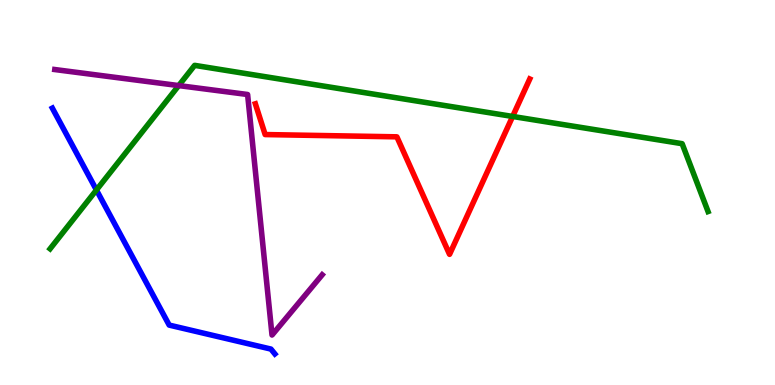[{'lines': ['blue', 'red'], 'intersections': []}, {'lines': ['green', 'red'], 'intersections': [{'x': 6.61, 'y': 6.98}]}, {'lines': ['purple', 'red'], 'intersections': []}, {'lines': ['blue', 'green'], 'intersections': [{'x': 1.24, 'y': 5.07}]}, {'lines': ['blue', 'purple'], 'intersections': []}, {'lines': ['green', 'purple'], 'intersections': [{'x': 2.31, 'y': 7.78}]}]